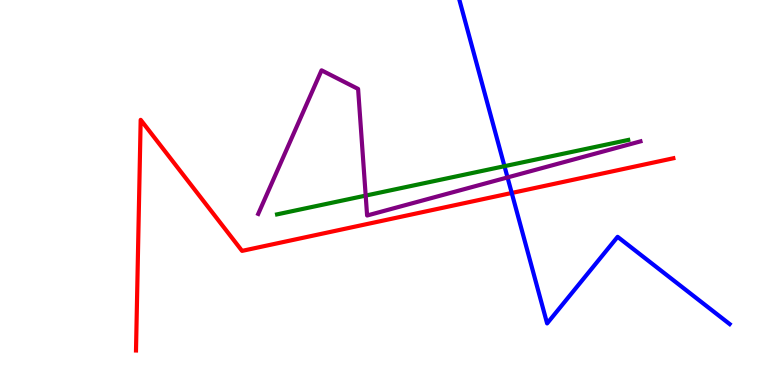[{'lines': ['blue', 'red'], 'intersections': [{'x': 6.6, 'y': 4.99}]}, {'lines': ['green', 'red'], 'intersections': []}, {'lines': ['purple', 'red'], 'intersections': []}, {'lines': ['blue', 'green'], 'intersections': [{'x': 6.51, 'y': 5.68}]}, {'lines': ['blue', 'purple'], 'intersections': [{'x': 6.55, 'y': 5.39}]}, {'lines': ['green', 'purple'], 'intersections': [{'x': 4.72, 'y': 4.92}]}]